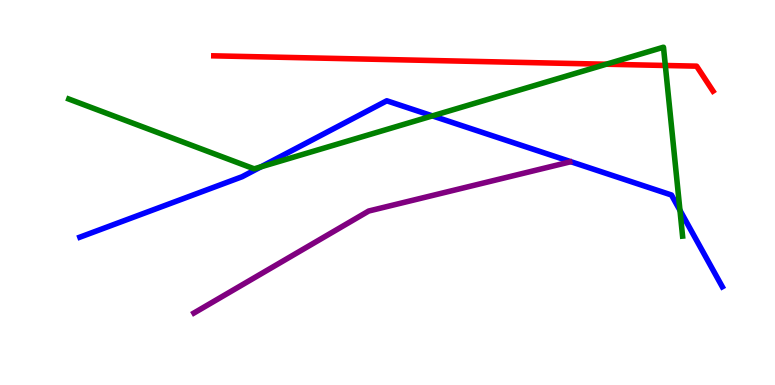[{'lines': ['blue', 'red'], 'intersections': []}, {'lines': ['green', 'red'], 'intersections': [{'x': 7.82, 'y': 8.33}, {'x': 8.58, 'y': 8.3}]}, {'lines': ['purple', 'red'], 'intersections': []}, {'lines': ['blue', 'green'], 'intersections': [{'x': 3.37, 'y': 5.67}, {'x': 5.58, 'y': 6.99}, {'x': 8.77, 'y': 4.54}]}, {'lines': ['blue', 'purple'], 'intersections': []}, {'lines': ['green', 'purple'], 'intersections': []}]